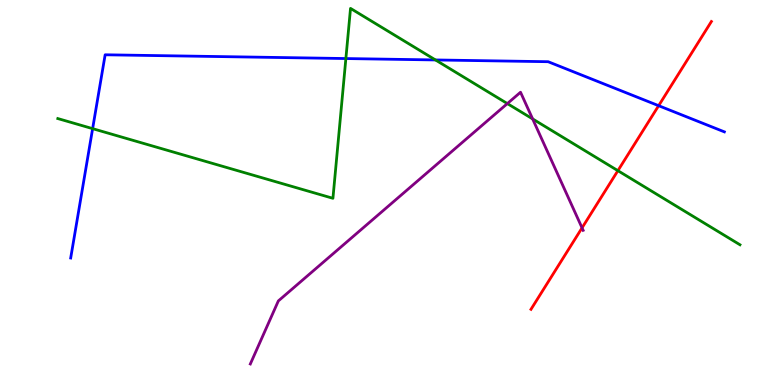[{'lines': ['blue', 'red'], 'intersections': [{'x': 8.5, 'y': 7.25}]}, {'lines': ['green', 'red'], 'intersections': [{'x': 7.97, 'y': 5.57}]}, {'lines': ['purple', 'red'], 'intersections': [{'x': 7.51, 'y': 4.08}]}, {'lines': ['blue', 'green'], 'intersections': [{'x': 1.2, 'y': 6.66}, {'x': 4.46, 'y': 8.48}, {'x': 5.62, 'y': 8.44}]}, {'lines': ['blue', 'purple'], 'intersections': []}, {'lines': ['green', 'purple'], 'intersections': [{'x': 6.55, 'y': 7.31}, {'x': 6.87, 'y': 6.91}]}]